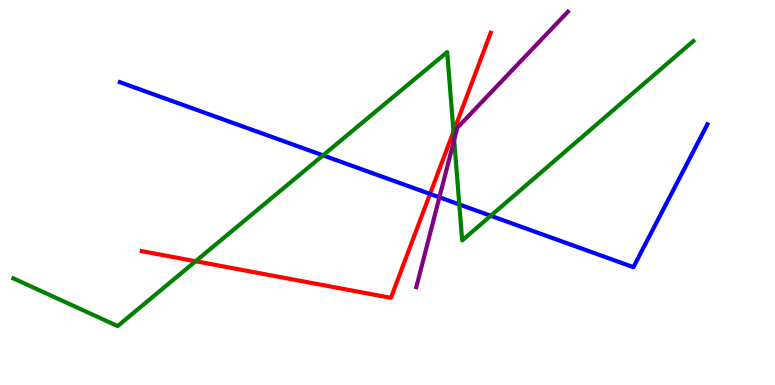[{'lines': ['blue', 'red'], 'intersections': [{'x': 5.55, 'y': 4.96}]}, {'lines': ['green', 'red'], 'intersections': [{'x': 2.52, 'y': 3.21}, {'x': 5.85, 'y': 6.58}]}, {'lines': ['purple', 'red'], 'intersections': []}, {'lines': ['blue', 'green'], 'intersections': [{'x': 4.17, 'y': 5.96}, {'x': 5.93, 'y': 4.69}, {'x': 6.33, 'y': 4.4}]}, {'lines': ['blue', 'purple'], 'intersections': [{'x': 5.67, 'y': 4.88}]}, {'lines': ['green', 'purple'], 'intersections': [{'x': 5.86, 'y': 6.37}]}]